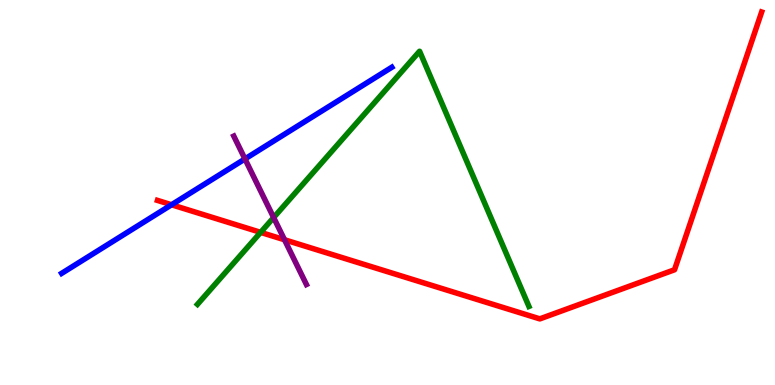[{'lines': ['blue', 'red'], 'intersections': [{'x': 2.21, 'y': 4.68}]}, {'lines': ['green', 'red'], 'intersections': [{'x': 3.36, 'y': 3.96}]}, {'lines': ['purple', 'red'], 'intersections': [{'x': 3.67, 'y': 3.77}]}, {'lines': ['blue', 'green'], 'intersections': []}, {'lines': ['blue', 'purple'], 'intersections': [{'x': 3.16, 'y': 5.87}]}, {'lines': ['green', 'purple'], 'intersections': [{'x': 3.53, 'y': 4.35}]}]